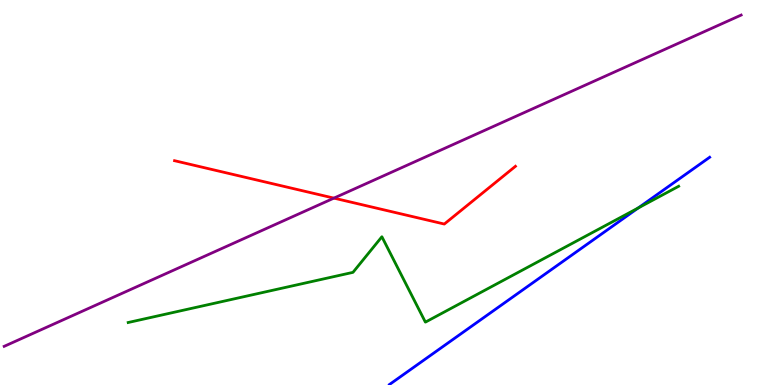[{'lines': ['blue', 'red'], 'intersections': []}, {'lines': ['green', 'red'], 'intersections': []}, {'lines': ['purple', 'red'], 'intersections': [{'x': 4.31, 'y': 4.85}]}, {'lines': ['blue', 'green'], 'intersections': [{'x': 8.24, 'y': 4.6}]}, {'lines': ['blue', 'purple'], 'intersections': []}, {'lines': ['green', 'purple'], 'intersections': []}]